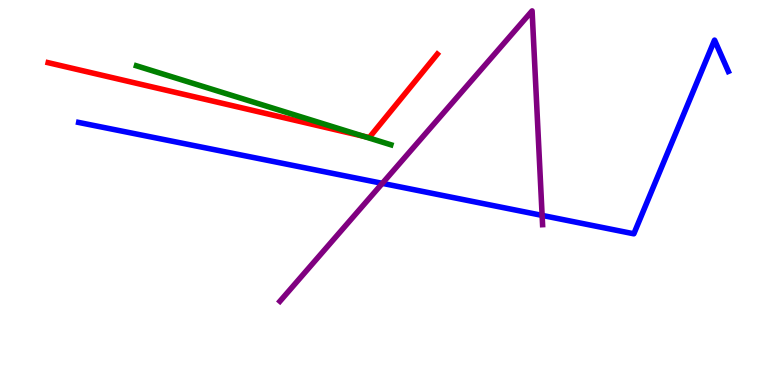[{'lines': ['blue', 'red'], 'intersections': []}, {'lines': ['green', 'red'], 'intersections': [{'x': 4.69, 'y': 6.46}]}, {'lines': ['purple', 'red'], 'intersections': []}, {'lines': ['blue', 'green'], 'intersections': []}, {'lines': ['blue', 'purple'], 'intersections': [{'x': 4.93, 'y': 5.24}, {'x': 7.0, 'y': 4.41}]}, {'lines': ['green', 'purple'], 'intersections': []}]